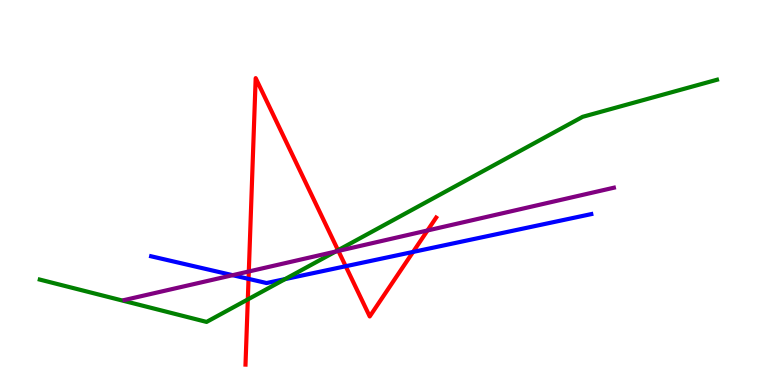[{'lines': ['blue', 'red'], 'intersections': [{'x': 3.21, 'y': 2.76}, {'x': 4.46, 'y': 3.08}, {'x': 5.33, 'y': 3.46}]}, {'lines': ['green', 'red'], 'intersections': [{'x': 3.2, 'y': 2.22}, {'x': 4.36, 'y': 3.5}]}, {'lines': ['purple', 'red'], 'intersections': [{'x': 3.21, 'y': 2.95}, {'x': 4.37, 'y': 3.48}, {'x': 5.52, 'y': 4.01}]}, {'lines': ['blue', 'green'], 'intersections': [{'x': 3.68, 'y': 2.75}]}, {'lines': ['blue', 'purple'], 'intersections': [{'x': 3.0, 'y': 2.85}]}, {'lines': ['green', 'purple'], 'intersections': [{'x': 4.33, 'y': 3.47}]}]